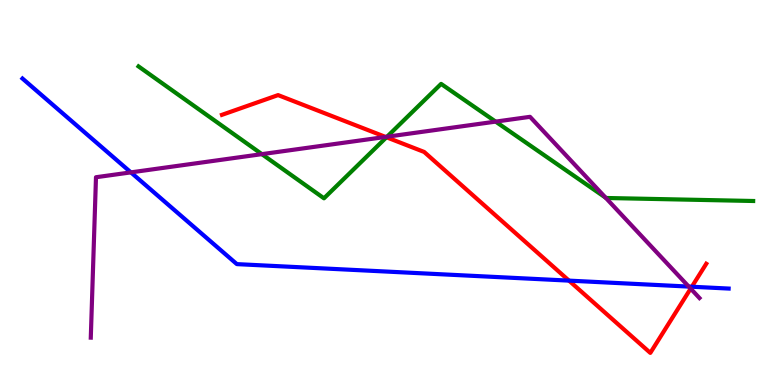[{'lines': ['blue', 'red'], 'intersections': [{'x': 7.34, 'y': 2.71}, {'x': 8.93, 'y': 2.55}]}, {'lines': ['green', 'red'], 'intersections': [{'x': 4.99, 'y': 6.43}]}, {'lines': ['purple', 'red'], 'intersections': [{'x': 4.98, 'y': 6.44}, {'x': 8.91, 'y': 2.5}]}, {'lines': ['blue', 'green'], 'intersections': []}, {'lines': ['blue', 'purple'], 'intersections': [{'x': 1.69, 'y': 5.52}, {'x': 8.89, 'y': 2.56}]}, {'lines': ['green', 'purple'], 'intersections': [{'x': 3.38, 'y': 6.0}, {'x': 4.99, 'y': 6.45}, {'x': 6.4, 'y': 6.84}, {'x': 7.81, 'y': 4.87}]}]